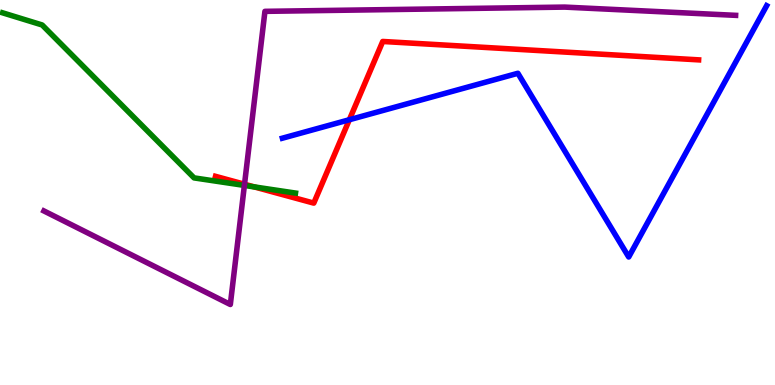[{'lines': ['blue', 'red'], 'intersections': [{'x': 4.51, 'y': 6.89}]}, {'lines': ['green', 'red'], 'intersections': [{'x': 3.28, 'y': 5.15}]}, {'lines': ['purple', 'red'], 'intersections': [{'x': 3.16, 'y': 5.21}]}, {'lines': ['blue', 'green'], 'intersections': []}, {'lines': ['blue', 'purple'], 'intersections': []}, {'lines': ['green', 'purple'], 'intersections': [{'x': 3.15, 'y': 5.18}]}]